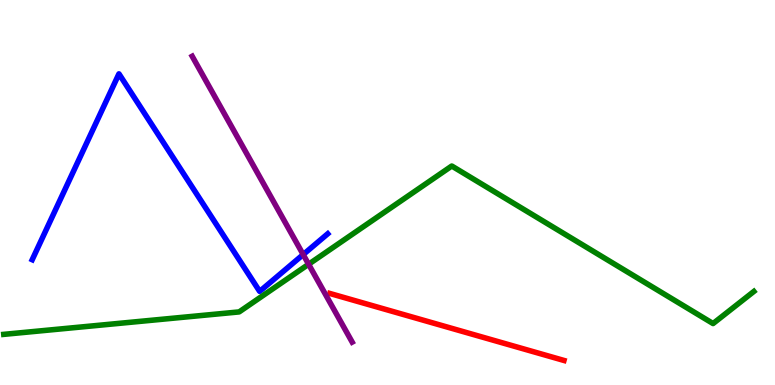[{'lines': ['blue', 'red'], 'intersections': []}, {'lines': ['green', 'red'], 'intersections': []}, {'lines': ['purple', 'red'], 'intersections': []}, {'lines': ['blue', 'green'], 'intersections': []}, {'lines': ['blue', 'purple'], 'intersections': [{'x': 3.91, 'y': 3.39}]}, {'lines': ['green', 'purple'], 'intersections': [{'x': 3.98, 'y': 3.14}]}]